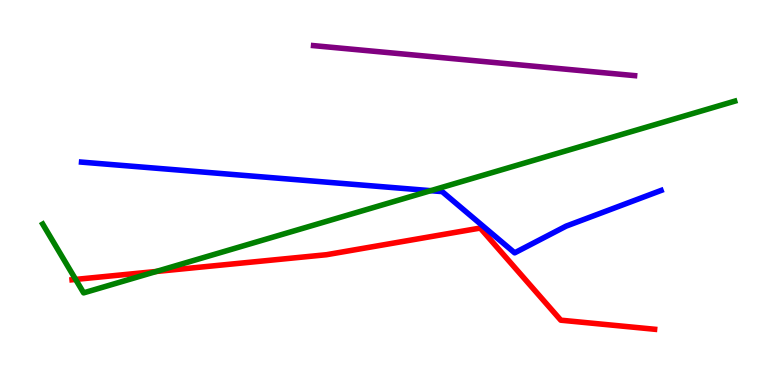[{'lines': ['blue', 'red'], 'intersections': []}, {'lines': ['green', 'red'], 'intersections': [{'x': 0.976, 'y': 2.74}, {'x': 2.02, 'y': 2.95}]}, {'lines': ['purple', 'red'], 'intersections': []}, {'lines': ['blue', 'green'], 'intersections': [{'x': 5.56, 'y': 5.05}]}, {'lines': ['blue', 'purple'], 'intersections': []}, {'lines': ['green', 'purple'], 'intersections': []}]